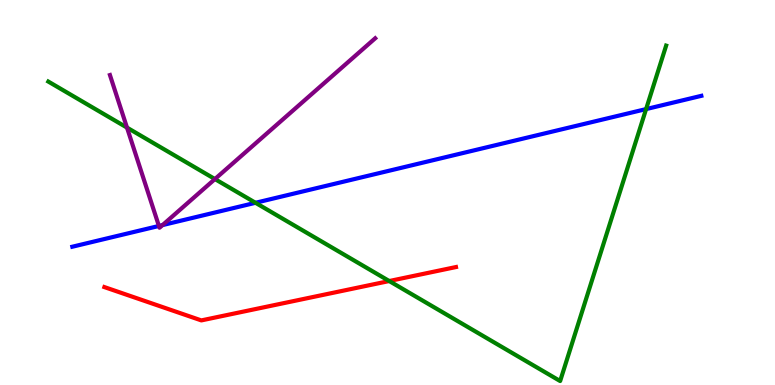[{'lines': ['blue', 'red'], 'intersections': []}, {'lines': ['green', 'red'], 'intersections': [{'x': 5.02, 'y': 2.7}]}, {'lines': ['purple', 'red'], 'intersections': []}, {'lines': ['blue', 'green'], 'intersections': [{'x': 3.3, 'y': 4.73}, {'x': 8.34, 'y': 7.17}]}, {'lines': ['blue', 'purple'], 'intersections': [{'x': 2.05, 'y': 4.13}, {'x': 2.1, 'y': 4.15}]}, {'lines': ['green', 'purple'], 'intersections': [{'x': 1.64, 'y': 6.69}, {'x': 2.77, 'y': 5.35}]}]